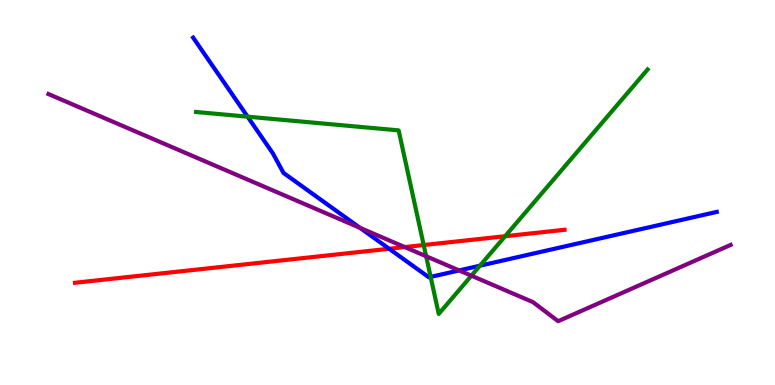[{'lines': ['blue', 'red'], 'intersections': [{'x': 5.02, 'y': 3.54}]}, {'lines': ['green', 'red'], 'intersections': [{'x': 5.47, 'y': 3.64}, {'x': 6.52, 'y': 3.86}]}, {'lines': ['purple', 'red'], 'intersections': [{'x': 5.22, 'y': 3.58}]}, {'lines': ['blue', 'green'], 'intersections': [{'x': 3.19, 'y': 6.97}, {'x': 5.56, 'y': 2.81}, {'x': 6.19, 'y': 3.1}]}, {'lines': ['blue', 'purple'], 'intersections': [{'x': 4.64, 'y': 4.08}, {'x': 5.92, 'y': 2.98}]}, {'lines': ['green', 'purple'], 'intersections': [{'x': 5.5, 'y': 3.34}, {'x': 6.08, 'y': 2.84}]}]